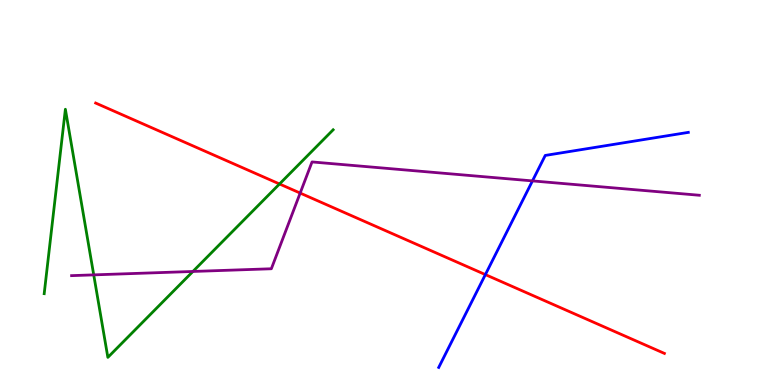[{'lines': ['blue', 'red'], 'intersections': [{'x': 6.26, 'y': 2.87}]}, {'lines': ['green', 'red'], 'intersections': [{'x': 3.61, 'y': 5.22}]}, {'lines': ['purple', 'red'], 'intersections': [{'x': 3.87, 'y': 4.99}]}, {'lines': ['blue', 'green'], 'intersections': []}, {'lines': ['blue', 'purple'], 'intersections': [{'x': 6.87, 'y': 5.3}]}, {'lines': ['green', 'purple'], 'intersections': [{'x': 1.21, 'y': 2.86}, {'x': 2.49, 'y': 2.95}]}]